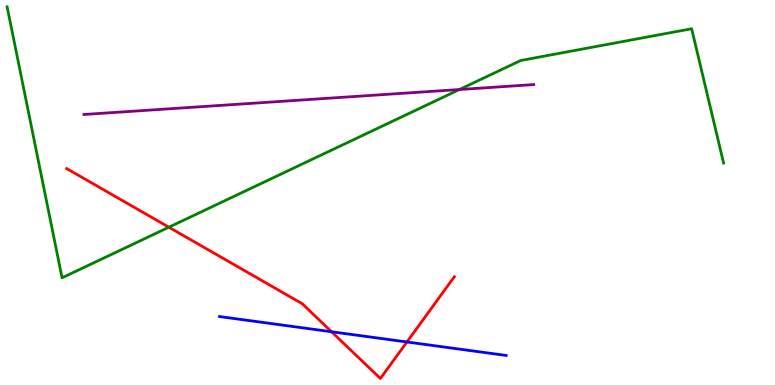[{'lines': ['blue', 'red'], 'intersections': [{'x': 4.28, 'y': 1.38}, {'x': 5.25, 'y': 1.12}]}, {'lines': ['green', 'red'], 'intersections': [{'x': 2.18, 'y': 4.1}]}, {'lines': ['purple', 'red'], 'intersections': []}, {'lines': ['blue', 'green'], 'intersections': []}, {'lines': ['blue', 'purple'], 'intersections': []}, {'lines': ['green', 'purple'], 'intersections': [{'x': 5.93, 'y': 7.67}]}]